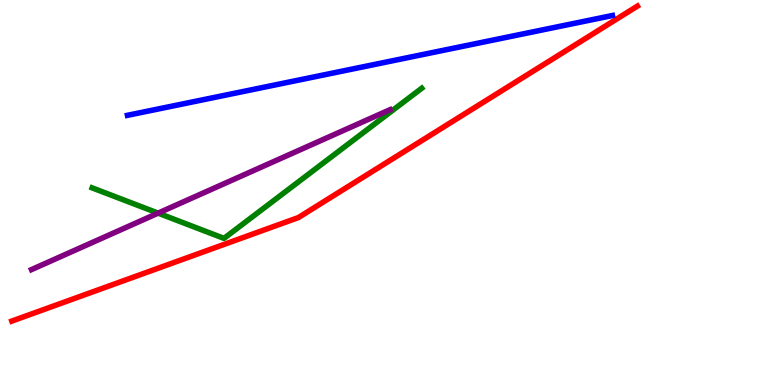[{'lines': ['blue', 'red'], 'intersections': []}, {'lines': ['green', 'red'], 'intersections': []}, {'lines': ['purple', 'red'], 'intersections': []}, {'lines': ['blue', 'green'], 'intersections': []}, {'lines': ['blue', 'purple'], 'intersections': []}, {'lines': ['green', 'purple'], 'intersections': [{'x': 2.04, 'y': 4.46}]}]